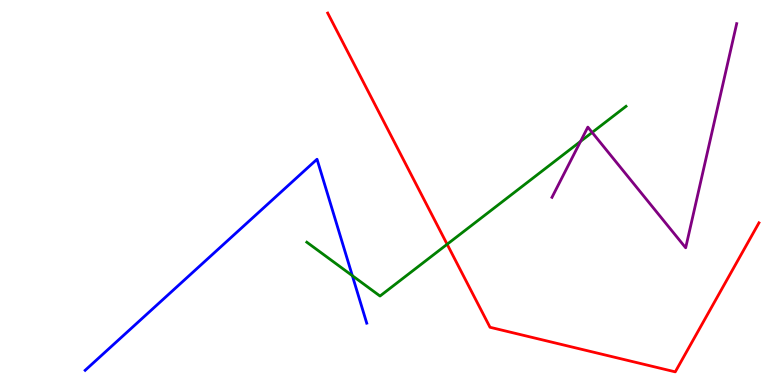[{'lines': ['blue', 'red'], 'intersections': []}, {'lines': ['green', 'red'], 'intersections': [{'x': 5.77, 'y': 3.66}]}, {'lines': ['purple', 'red'], 'intersections': []}, {'lines': ['blue', 'green'], 'intersections': [{'x': 4.55, 'y': 2.84}]}, {'lines': ['blue', 'purple'], 'intersections': []}, {'lines': ['green', 'purple'], 'intersections': [{'x': 7.49, 'y': 6.33}, {'x': 7.64, 'y': 6.56}]}]